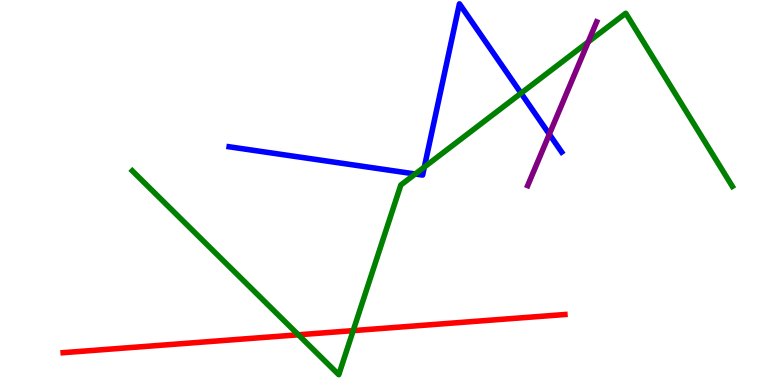[{'lines': ['blue', 'red'], 'intersections': []}, {'lines': ['green', 'red'], 'intersections': [{'x': 3.85, 'y': 1.3}, {'x': 4.56, 'y': 1.41}]}, {'lines': ['purple', 'red'], 'intersections': []}, {'lines': ['blue', 'green'], 'intersections': [{'x': 5.36, 'y': 5.48}, {'x': 5.48, 'y': 5.66}, {'x': 6.72, 'y': 7.58}]}, {'lines': ['blue', 'purple'], 'intersections': [{'x': 7.09, 'y': 6.51}]}, {'lines': ['green', 'purple'], 'intersections': [{'x': 7.59, 'y': 8.91}]}]